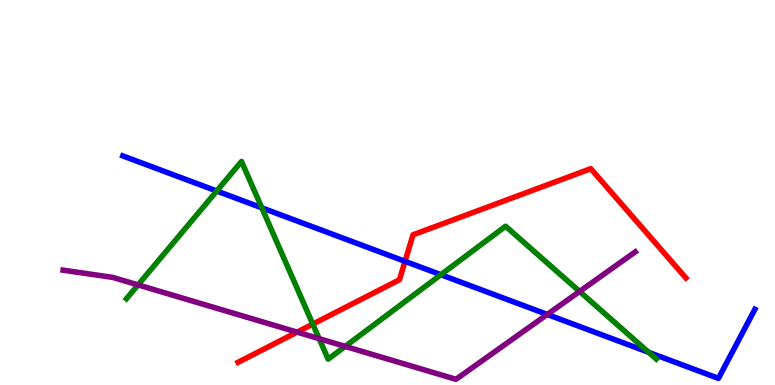[{'lines': ['blue', 'red'], 'intersections': [{'x': 5.23, 'y': 3.21}]}, {'lines': ['green', 'red'], 'intersections': [{'x': 4.04, 'y': 1.58}]}, {'lines': ['purple', 'red'], 'intersections': [{'x': 3.83, 'y': 1.37}]}, {'lines': ['blue', 'green'], 'intersections': [{'x': 2.8, 'y': 5.04}, {'x': 3.38, 'y': 4.6}, {'x': 5.69, 'y': 2.86}, {'x': 8.37, 'y': 0.849}]}, {'lines': ['blue', 'purple'], 'intersections': [{'x': 7.06, 'y': 1.83}]}, {'lines': ['green', 'purple'], 'intersections': [{'x': 1.78, 'y': 2.6}, {'x': 4.12, 'y': 1.2}, {'x': 4.45, 'y': 1.0}, {'x': 7.48, 'y': 2.43}]}]